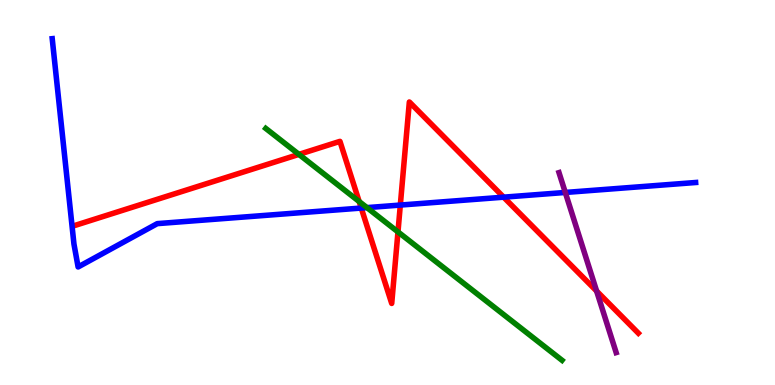[{'lines': ['blue', 'red'], 'intersections': [{'x': 4.66, 'y': 4.6}, {'x': 5.17, 'y': 4.67}, {'x': 6.5, 'y': 4.88}]}, {'lines': ['green', 'red'], 'intersections': [{'x': 3.86, 'y': 5.99}, {'x': 4.63, 'y': 4.77}, {'x': 5.14, 'y': 3.98}]}, {'lines': ['purple', 'red'], 'intersections': [{'x': 7.7, 'y': 2.44}]}, {'lines': ['blue', 'green'], 'intersections': [{'x': 4.73, 'y': 4.61}]}, {'lines': ['blue', 'purple'], 'intersections': [{'x': 7.29, 'y': 5.0}]}, {'lines': ['green', 'purple'], 'intersections': []}]